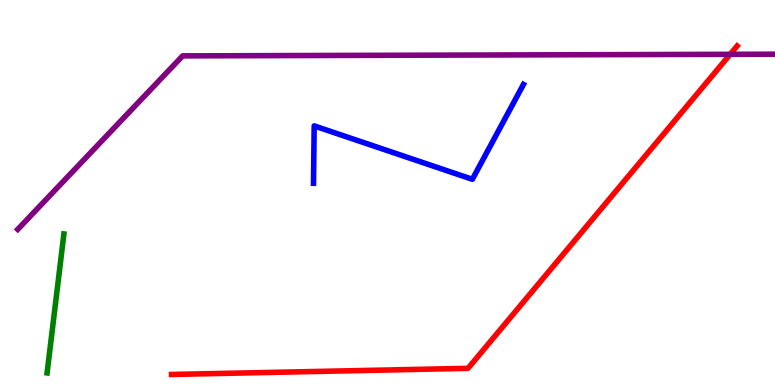[{'lines': ['blue', 'red'], 'intersections': []}, {'lines': ['green', 'red'], 'intersections': []}, {'lines': ['purple', 'red'], 'intersections': [{'x': 9.42, 'y': 8.59}]}, {'lines': ['blue', 'green'], 'intersections': []}, {'lines': ['blue', 'purple'], 'intersections': []}, {'lines': ['green', 'purple'], 'intersections': []}]